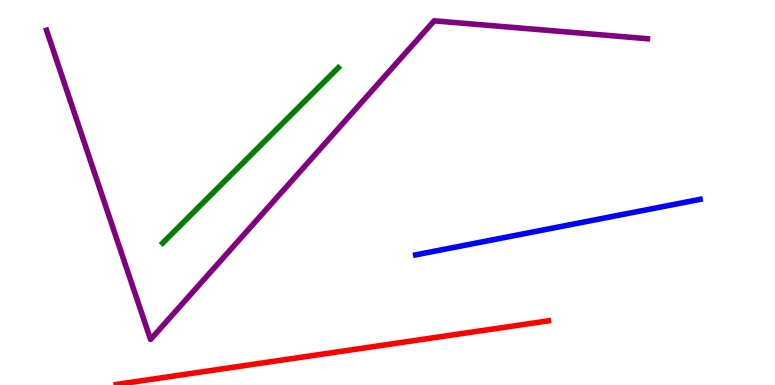[{'lines': ['blue', 'red'], 'intersections': []}, {'lines': ['green', 'red'], 'intersections': []}, {'lines': ['purple', 'red'], 'intersections': []}, {'lines': ['blue', 'green'], 'intersections': []}, {'lines': ['blue', 'purple'], 'intersections': []}, {'lines': ['green', 'purple'], 'intersections': []}]